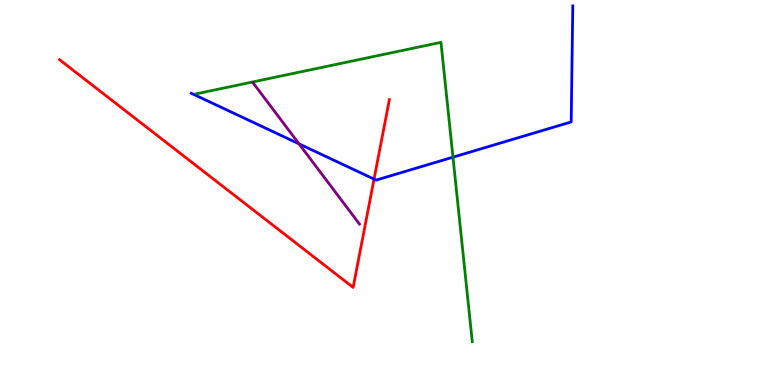[{'lines': ['blue', 'red'], 'intersections': [{'x': 4.83, 'y': 5.35}]}, {'lines': ['green', 'red'], 'intersections': []}, {'lines': ['purple', 'red'], 'intersections': []}, {'lines': ['blue', 'green'], 'intersections': [{'x': 5.84, 'y': 5.92}]}, {'lines': ['blue', 'purple'], 'intersections': [{'x': 3.86, 'y': 6.26}]}, {'lines': ['green', 'purple'], 'intersections': []}]